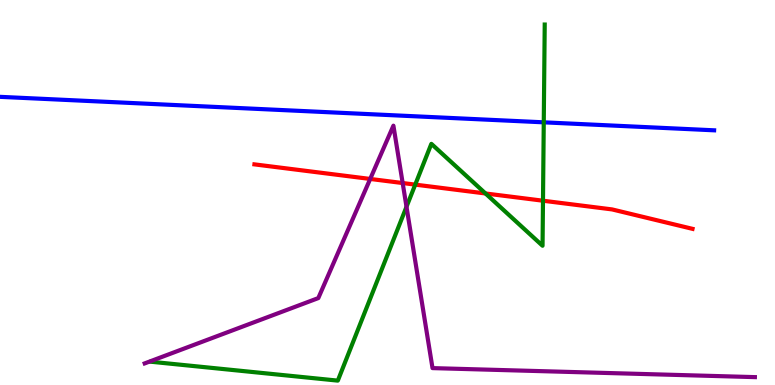[{'lines': ['blue', 'red'], 'intersections': []}, {'lines': ['green', 'red'], 'intersections': [{'x': 5.36, 'y': 5.2}, {'x': 6.26, 'y': 4.97}, {'x': 7.01, 'y': 4.79}]}, {'lines': ['purple', 'red'], 'intersections': [{'x': 4.78, 'y': 5.35}, {'x': 5.2, 'y': 5.25}]}, {'lines': ['blue', 'green'], 'intersections': [{'x': 7.02, 'y': 6.82}]}, {'lines': ['blue', 'purple'], 'intersections': []}, {'lines': ['green', 'purple'], 'intersections': [{'x': 5.25, 'y': 4.63}]}]